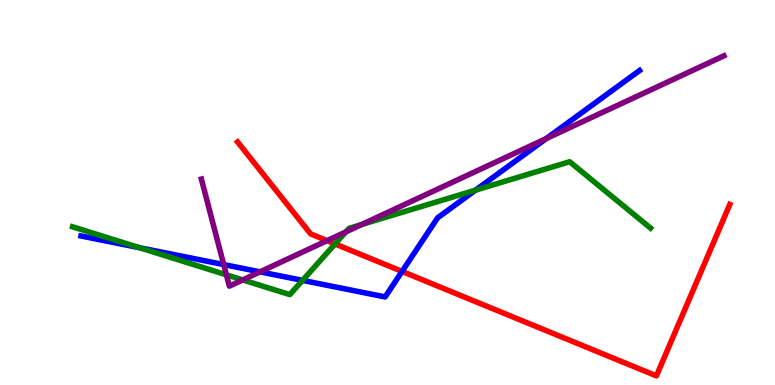[{'lines': ['blue', 'red'], 'intersections': [{'x': 5.19, 'y': 2.95}]}, {'lines': ['green', 'red'], 'intersections': [{'x': 4.32, 'y': 3.66}]}, {'lines': ['purple', 'red'], 'intersections': [{'x': 4.22, 'y': 3.75}]}, {'lines': ['blue', 'green'], 'intersections': [{'x': 1.8, 'y': 3.57}, {'x': 3.9, 'y': 2.72}, {'x': 6.14, 'y': 5.06}]}, {'lines': ['blue', 'purple'], 'intersections': [{'x': 2.89, 'y': 3.13}, {'x': 3.36, 'y': 2.94}, {'x': 7.05, 'y': 6.4}]}, {'lines': ['green', 'purple'], 'intersections': [{'x': 2.92, 'y': 2.86}, {'x': 3.13, 'y': 2.73}, {'x': 4.46, 'y': 3.98}, {'x': 4.67, 'y': 4.17}]}]